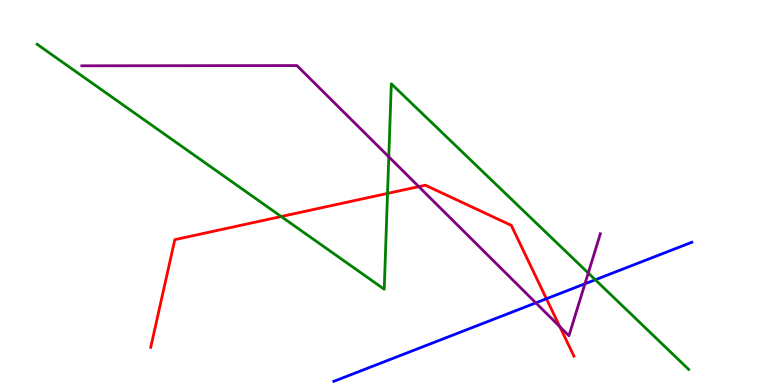[{'lines': ['blue', 'red'], 'intersections': [{'x': 7.05, 'y': 2.24}]}, {'lines': ['green', 'red'], 'intersections': [{'x': 3.63, 'y': 4.38}, {'x': 5.0, 'y': 4.98}]}, {'lines': ['purple', 'red'], 'intersections': [{'x': 5.4, 'y': 5.15}, {'x': 7.22, 'y': 1.52}]}, {'lines': ['blue', 'green'], 'intersections': [{'x': 7.68, 'y': 2.73}]}, {'lines': ['blue', 'purple'], 'intersections': [{'x': 6.91, 'y': 2.13}, {'x': 7.55, 'y': 2.63}]}, {'lines': ['green', 'purple'], 'intersections': [{'x': 5.02, 'y': 5.93}, {'x': 7.59, 'y': 2.91}]}]